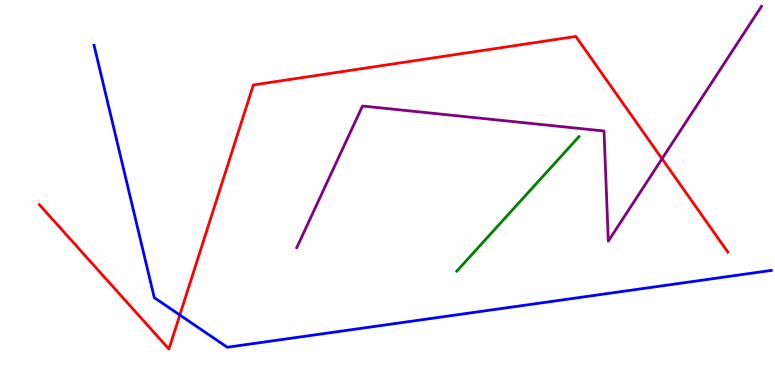[{'lines': ['blue', 'red'], 'intersections': [{'x': 2.32, 'y': 1.82}]}, {'lines': ['green', 'red'], 'intersections': []}, {'lines': ['purple', 'red'], 'intersections': [{'x': 8.54, 'y': 5.88}]}, {'lines': ['blue', 'green'], 'intersections': []}, {'lines': ['blue', 'purple'], 'intersections': []}, {'lines': ['green', 'purple'], 'intersections': []}]